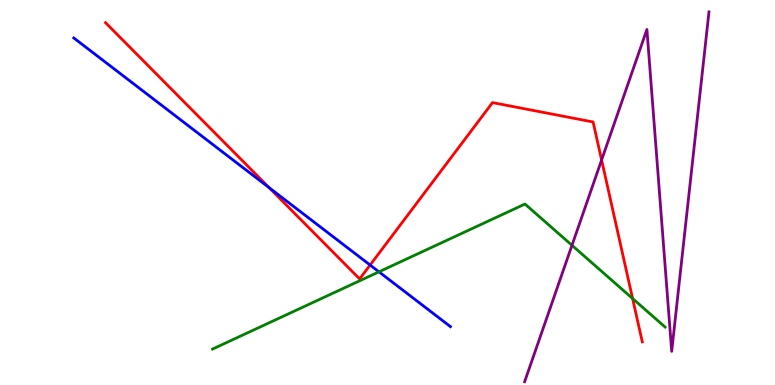[{'lines': ['blue', 'red'], 'intersections': [{'x': 3.47, 'y': 5.13}, {'x': 4.78, 'y': 3.12}]}, {'lines': ['green', 'red'], 'intersections': [{'x': 8.16, 'y': 2.25}]}, {'lines': ['purple', 'red'], 'intersections': [{'x': 7.76, 'y': 5.84}]}, {'lines': ['blue', 'green'], 'intersections': [{'x': 4.89, 'y': 2.94}]}, {'lines': ['blue', 'purple'], 'intersections': []}, {'lines': ['green', 'purple'], 'intersections': [{'x': 7.38, 'y': 3.63}]}]